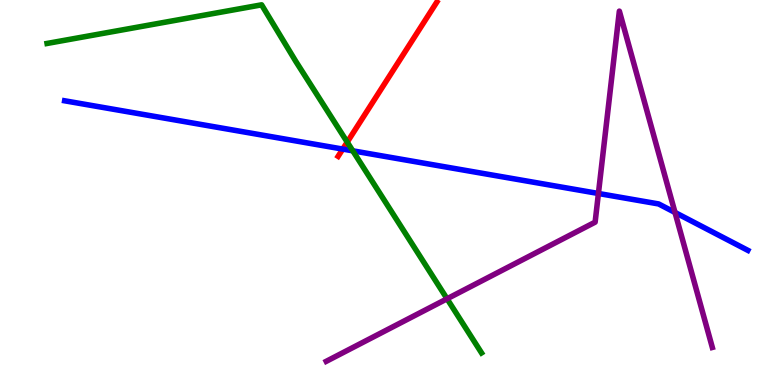[{'lines': ['blue', 'red'], 'intersections': [{'x': 4.42, 'y': 6.13}]}, {'lines': ['green', 'red'], 'intersections': [{'x': 4.48, 'y': 6.31}]}, {'lines': ['purple', 'red'], 'intersections': []}, {'lines': ['blue', 'green'], 'intersections': [{'x': 4.55, 'y': 6.08}]}, {'lines': ['blue', 'purple'], 'intersections': [{'x': 7.72, 'y': 4.97}, {'x': 8.71, 'y': 4.48}]}, {'lines': ['green', 'purple'], 'intersections': [{'x': 5.77, 'y': 2.24}]}]